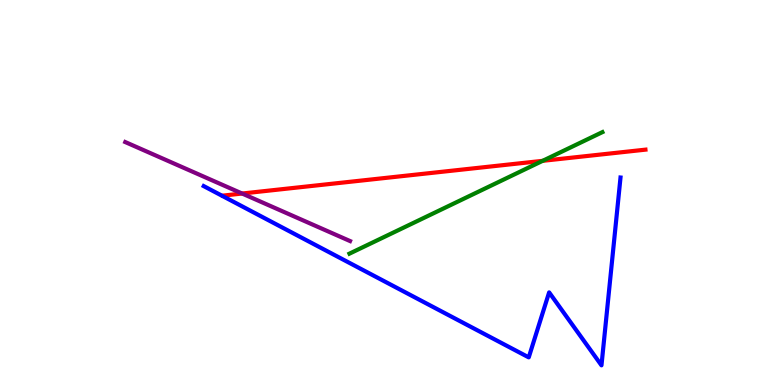[{'lines': ['blue', 'red'], 'intersections': []}, {'lines': ['green', 'red'], 'intersections': [{'x': 7.0, 'y': 5.82}]}, {'lines': ['purple', 'red'], 'intersections': [{'x': 3.12, 'y': 4.97}]}, {'lines': ['blue', 'green'], 'intersections': []}, {'lines': ['blue', 'purple'], 'intersections': []}, {'lines': ['green', 'purple'], 'intersections': []}]